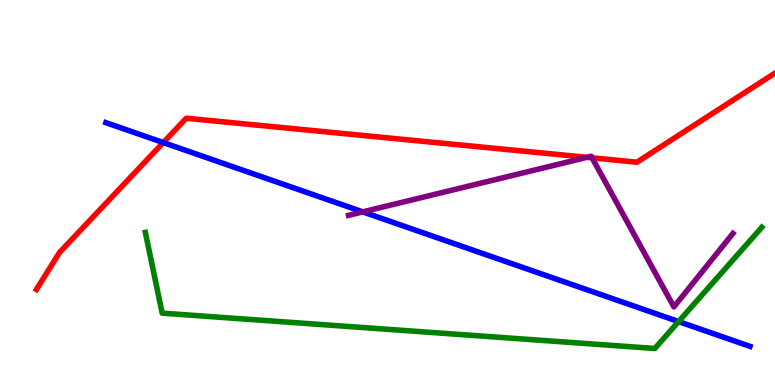[{'lines': ['blue', 'red'], 'intersections': [{'x': 2.11, 'y': 6.3}]}, {'lines': ['green', 'red'], 'intersections': []}, {'lines': ['purple', 'red'], 'intersections': [{'x': 7.57, 'y': 5.91}, {'x': 7.64, 'y': 5.9}]}, {'lines': ['blue', 'green'], 'intersections': [{'x': 8.76, 'y': 1.65}]}, {'lines': ['blue', 'purple'], 'intersections': [{'x': 4.68, 'y': 4.5}]}, {'lines': ['green', 'purple'], 'intersections': []}]